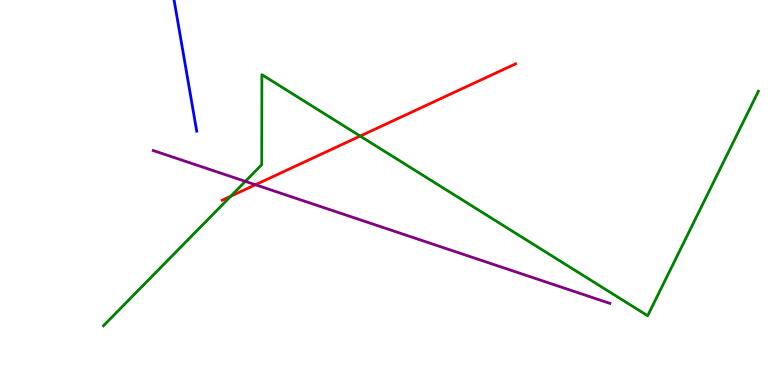[{'lines': ['blue', 'red'], 'intersections': []}, {'lines': ['green', 'red'], 'intersections': [{'x': 2.98, 'y': 4.9}, {'x': 4.65, 'y': 6.47}]}, {'lines': ['purple', 'red'], 'intersections': [{'x': 3.3, 'y': 5.2}]}, {'lines': ['blue', 'green'], 'intersections': []}, {'lines': ['blue', 'purple'], 'intersections': []}, {'lines': ['green', 'purple'], 'intersections': [{'x': 3.17, 'y': 5.29}]}]